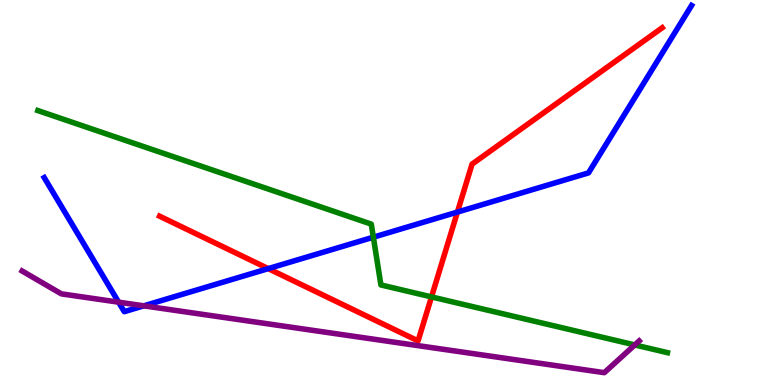[{'lines': ['blue', 'red'], 'intersections': [{'x': 3.46, 'y': 3.02}, {'x': 5.9, 'y': 4.49}]}, {'lines': ['green', 'red'], 'intersections': [{'x': 5.57, 'y': 2.29}]}, {'lines': ['purple', 'red'], 'intersections': []}, {'lines': ['blue', 'green'], 'intersections': [{'x': 4.82, 'y': 3.84}]}, {'lines': ['blue', 'purple'], 'intersections': [{'x': 1.53, 'y': 2.15}, {'x': 1.86, 'y': 2.06}]}, {'lines': ['green', 'purple'], 'intersections': [{'x': 8.19, 'y': 1.04}]}]